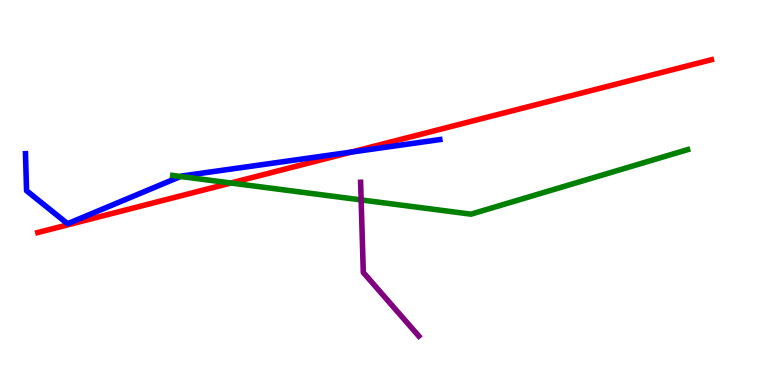[{'lines': ['blue', 'red'], 'intersections': [{'x': 4.54, 'y': 6.05}]}, {'lines': ['green', 'red'], 'intersections': [{'x': 2.98, 'y': 5.25}]}, {'lines': ['purple', 'red'], 'intersections': []}, {'lines': ['blue', 'green'], 'intersections': [{'x': 2.33, 'y': 5.42}]}, {'lines': ['blue', 'purple'], 'intersections': []}, {'lines': ['green', 'purple'], 'intersections': [{'x': 4.66, 'y': 4.81}]}]